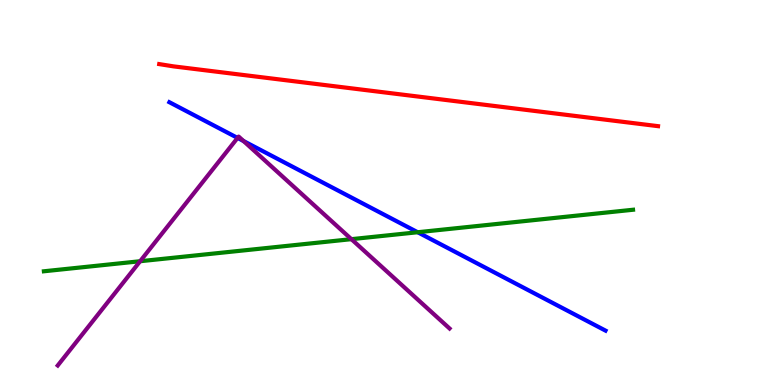[{'lines': ['blue', 'red'], 'intersections': []}, {'lines': ['green', 'red'], 'intersections': []}, {'lines': ['purple', 'red'], 'intersections': []}, {'lines': ['blue', 'green'], 'intersections': [{'x': 5.39, 'y': 3.97}]}, {'lines': ['blue', 'purple'], 'intersections': [{'x': 3.07, 'y': 6.42}, {'x': 3.14, 'y': 6.34}]}, {'lines': ['green', 'purple'], 'intersections': [{'x': 1.81, 'y': 3.21}, {'x': 4.53, 'y': 3.79}]}]